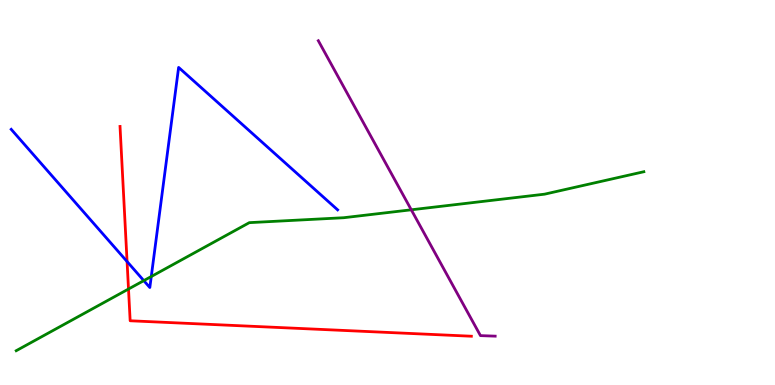[{'lines': ['blue', 'red'], 'intersections': [{'x': 1.64, 'y': 3.21}]}, {'lines': ['green', 'red'], 'intersections': [{'x': 1.66, 'y': 2.49}]}, {'lines': ['purple', 'red'], 'intersections': []}, {'lines': ['blue', 'green'], 'intersections': [{'x': 1.86, 'y': 2.71}, {'x': 1.95, 'y': 2.82}]}, {'lines': ['blue', 'purple'], 'intersections': []}, {'lines': ['green', 'purple'], 'intersections': [{'x': 5.31, 'y': 4.55}]}]